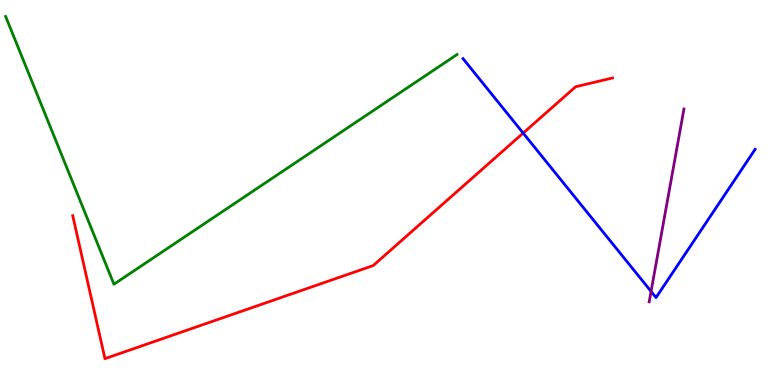[{'lines': ['blue', 'red'], 'intersections': [{'x': 6.75, 'y': 6.54}]}, {'lines': ['green', 'red'], 'intersections': []}, {'lines': ['purple', 'red'], 'intersections': []}, {'lines': ['blue', 'green'], 'intersections': []}, {'lines': ['blue', 'purple'], 'intersections': [{'x': 8.4, 'y': 2.43}]}, {'lines': ['green', 'purple'], 'intersections': []}]